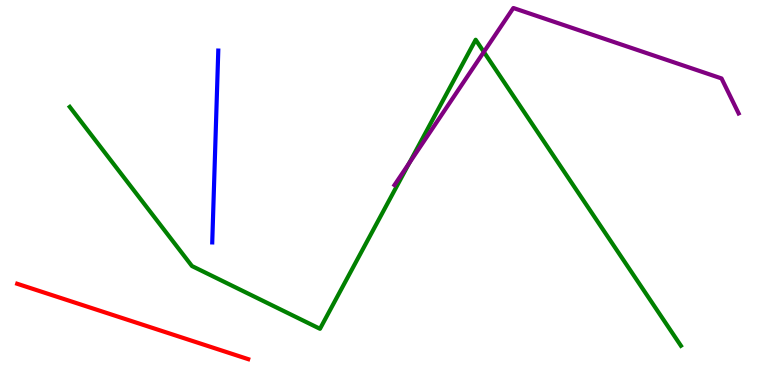[{'lines': ['blue', 'red'], 'intersections': []}, {'lines': ['green', 'red'], 'intersections': []}, {'lines': ['purple', 'red'], 'intersections': []}, {'lines': ['blue', 'green'], 'intersections': []}, {'lines': ['blue', 'purple'], 'intersections': []}, {'lines': ['green', 'purple'], 'intersections': [{'x': 5.28, 'y': 5.76}, {'x': 6.24, 'y': 8.65}]}]